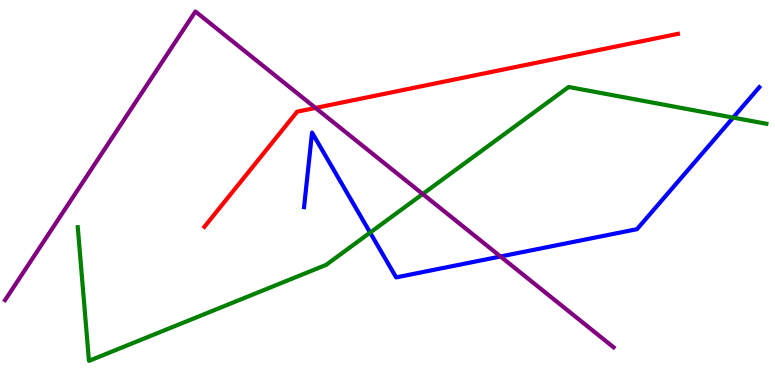[{'lines': ['blue', 'red'], 'intersections': []}, {'lines': ['green', 'red'], 'intersections': []}, {'lines': ['purple', 'red'], 'intersections': [{'x': 4.07, 'y': 7.2}]}, {'lines': ['blue', 'green'], 'intersections': [{'x': 4.78, 'y': 3.96}, {'x': 9.46, 'y': 6.95}]}, {'lines': ['blue', 'purple'], 'intersections': [{'x': 6.46, 'y': 3.34}]}, {'lines': ['green', 'purple'], 'intersections': [{'x': 5.45, 'y': 4.96}]}]